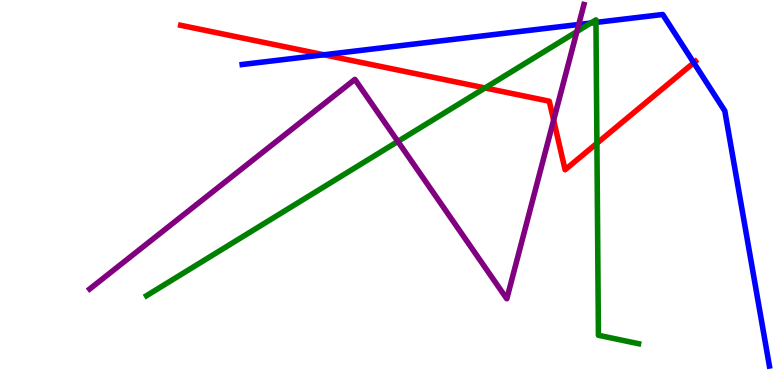[{'lines': ['blue', 'red'], 'intersections': [{'x': 4.18, 'y': 8.58}, {'x': 8.95, 'y': 8.37}]}, {'lines': ['green', 'red'], 'intersections': [{'x': 6.26, 'y': 7.72}, {'x': 7.7, 'y': 6.28}]}, {'lines': ['purple', 'red'], 'intersections': [{'x': 7.14, 'y': 6.88}]}, {'lines': ['blue', 'green'], 'intersections': [{'x': 7.62, 'y': 9.4}, {'x': 7.69, 'y': 9.42}]}, {'lines': ['blue', 'purple'], 'intersections': [{'x': 7.47, 'y': 9.36}]}, {'lines': ['green', 'purple'], 'intersections': [{'x': 5.13, 'y': 6.33}, {'x': 7.44, 'y': 9.18}]}]